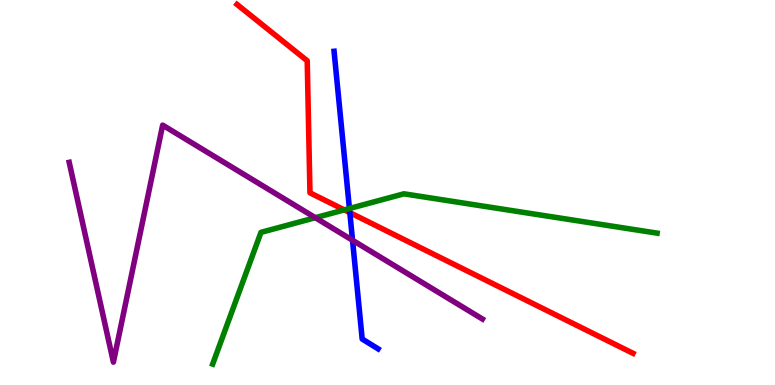[{'lines': ['blue', 'red'], 'intersections': [{'x': 4.51, 'y': 4.48}]}, {'lines': ['green', 'red'], 'intersections': [{'x': 4.44, 'y': 4.55}]}, {'lines': ['purple', 'red'], 'intersections': []}, {'lines': ['blue', 'green'], 'intersections': [{'x': 4.51, 'y': 4.58}]}, {'lines': ['blue', 'purple'], 'intersections': [{'x': 4.55, 'y': 3.76}]}, {'lines': ['green', 'purple'], 'intersections': [{'x': 4.07, 'y': 4.35}]}]